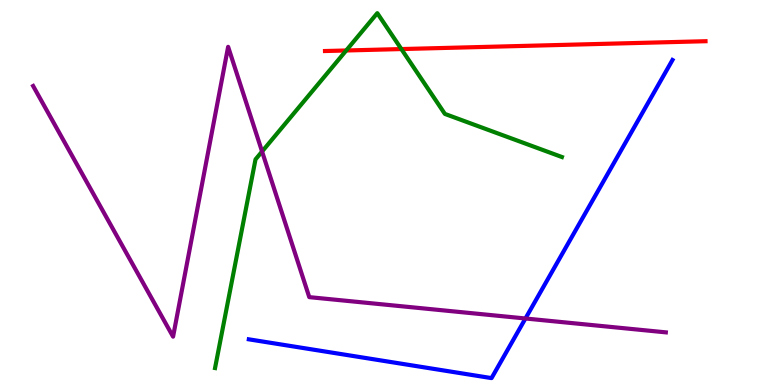[{'lines': ['blue', 'red'], 'intersections': []}, {'lines': ['green', 'red'], 'intersections': [{'x': 4.47, 'y': 8.69}, {'x': 5.18, 'y': 8.73}]}, {'lines': ['purple', 'red'], 'intersections': []}, {'lines': ['blue', 'green'], 'intersections': []}, {'lines': ['blue', 'purple'], 'intersections': [{'x': 6.78, 'y': 1.73}]}, {'lines': ['green', 'purple'], 'intersections': [{'x': 3.38, 'y': 6.06}]}]